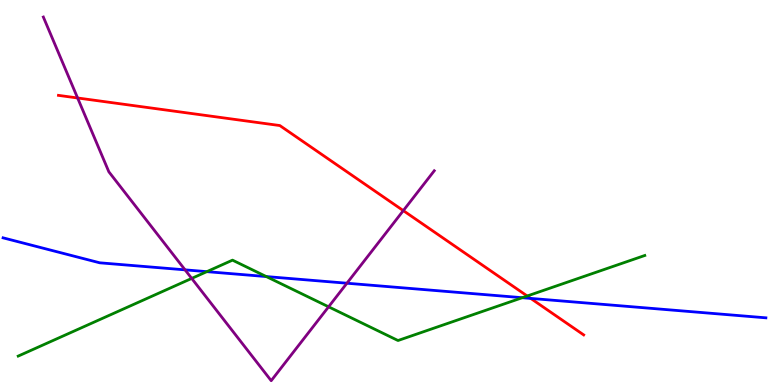[{'lines': ['blue', 'red'], 'intersections': [{'x': 6.85, 'y': 2.25}]}, {'lines': ['green', 'red'], 'intersections': [{'x': 6.8, 'y': 2.31}]}, {'lines': ['purple', 'red'], 'intersections': [{'x': 1.0, 'y': 7.46}, {'x': 5.2, 'y': 4.53}]}, {'lines': ['blue', 'green'], 'intersections': [{'x': 2.67, 'y': 2.94}, {'x': 3.44, 'y': 2.82}, {'x': 6.74, 'y': 2.27}]}, {'lines': ['blue', 'purple'], 'intersections': [{'x': 2.39, 'y': 2.99}, {'x': 4.48, 'y': 2.64}]}, {'lines': ['green', 'purple'], 'intersections': [{'x': 2.47, 'y': 2.77}, {'x': 4.24, 'y': 2.03}]}]